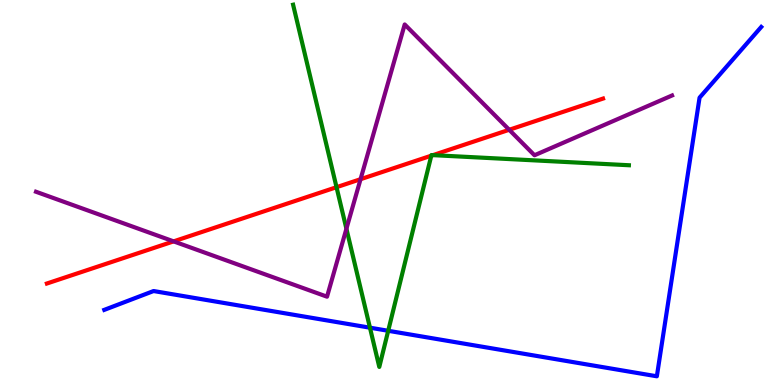[{'lines': ['blue', 'red'], 'intersections': []}, {'lines': ['green', 'red'], 'intersections': [{'x': 4.34, 'y': 5.14}, {'x': 5.57, 'y': 5.96}, {'x': 5.59, 'y': 5.97}]}, {'lines': ['purple', 'red'], 'intersections': [{'x': 2.24, 'y': 3.73}, {'x': 4.65, 'y': 5.35}, {'x': 6.57, 'y': 6.63}]}, {'lines': ['blue', 'green'], 'intersections': [{'x': 4.77, 'y': 1.49}, {'x': 5.01, 'y': 1.41}]}, {'lines': ['blue', 'purple'], 'intersections': []}, {'lines': ['green', 'purple'], 'intersections': [{'x': 4.47, 'y': 4.06}]}]